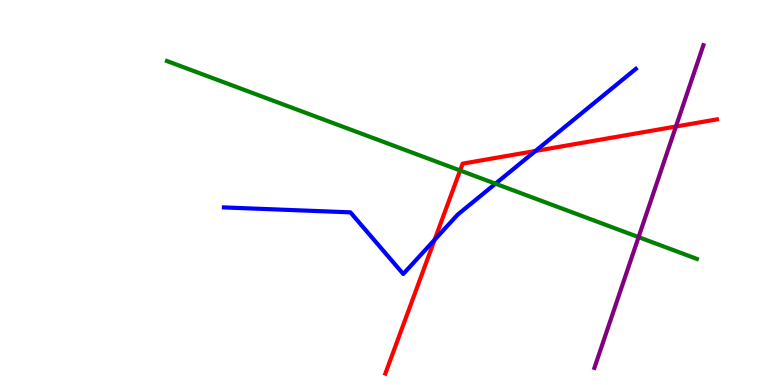[{'lines': ['blue', 'red'], 'intersections': [{'x': 5.61, 'y': 3.77}, {'x': 6.91, 'y': 6.08}]}, {'lines': ['green', 'red'], 'intersections': [{'x': 5.94, 'y': 5.57}]}, {'lines': ['purple', 'red'], 'intersections': [{'x': 8.72, 'y': 6.71}]}, {'lines': ['blue', 'green'], 'intersections': [{'x': 6.39, 'y': 5.23}]}, {'lines': ['blue', 'purple'], 'intersections': []}, {'lines': ['green', 'purple'], 'intersections': [{'x': 8.24, 'y': 3.84}]}]